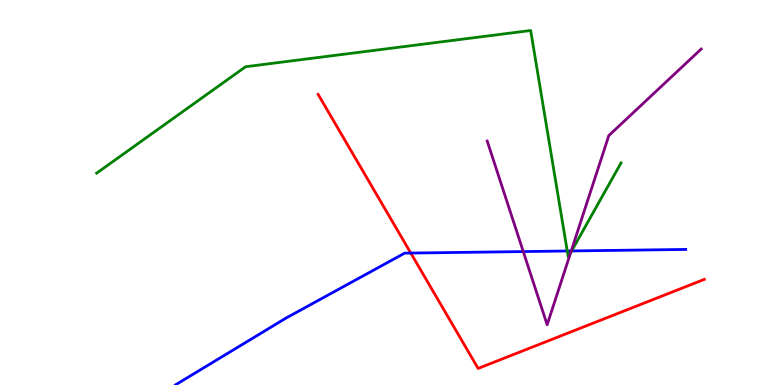[{'lines': ['blue', 'red'], 'intersections': [{'x': 5.3, 'y': 3.43}]}, {'lines': ['green', 'red'], 'intersections': []}, {'lines': ['purple', 'red'], 'intersections': []}, {'lines': ['blue', 'green'], 'intersections': [{'x': 7.32, 'y': 3.48}, {'x': 7.38, 'y': 3.48}]}, {'lines': ['blue', 'purple'], 'intersections': [{'x': 6.75, 'y': 3.47}, {'x': 7.37, 'y': 3.48}]}, {'lines': ['green', 'purple'], 'intersections': [{'x': 7.36, 'y': 3.44}]}]